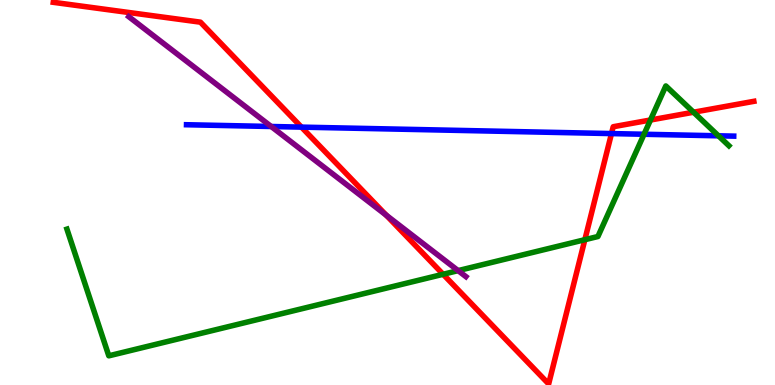[{'lines': ['blue', 'red'], 'intersections': [{'x': 3.89, 'y': 6.7}, {'x': 7.89, 'y': 6.53}]}, {'lines': ['green', 'red'], 'intersections': [{'x': 5.72, 'y': 2.88}, {'x': 7.55, 'y': 3.77}, {'x': 8.39, 'y': 6.88}, {'x': 8.95, 'y': 7.09}]}, {'lines': ['purple', 'red'], 'intersections': [{'x': 4.98, 'y': 4.41}]}, {'lines': ['blue', 'green'], 'intersections': [{'x': 8.31, 'y': 6.51}, {'x': 9.27, 'y': 6.47}]}, {'lines': ['blue', 'purple'], 'intersections': [{'x': 3.5, 'y': 6.71}]}, {'lines': ['green', 'purple'], 'intersections': [{'x': 5.91, 'y': 2.97}]}]